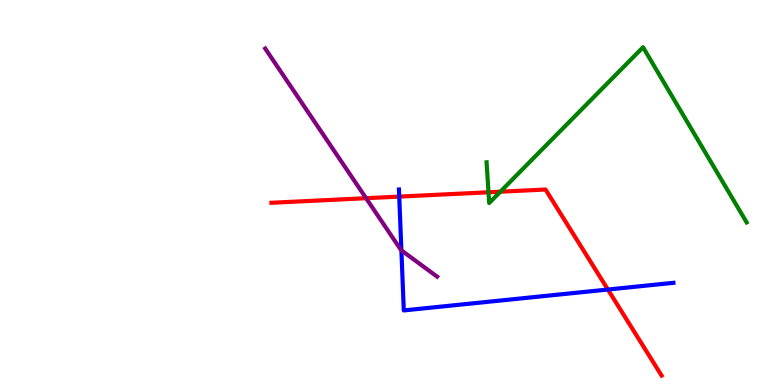[{'lines': ['blue', 'red'], 'intersections': [{'x': 5.15, 'y': 4.89}, {'x': 7.84, 'y': 2.48}]}, {'lines': ['green', 'red'], 'intersections': [{'x': 6.3, 'y': 5.01}, {'x': 6.46, 'y': 5.02}]}, {'lines': ['purple', 'red'], 'intersections': [{'x': 4.72, 'y': 4.85}]}, {'lines': ['blue', 'green'], 'intersections': []}, {'lines': ['blue', 'purple'], 'intersections': [{'x': 5.18, 'y': 3.5}]}, {'lines': ['green', 'purple'], 'intersections': []}]